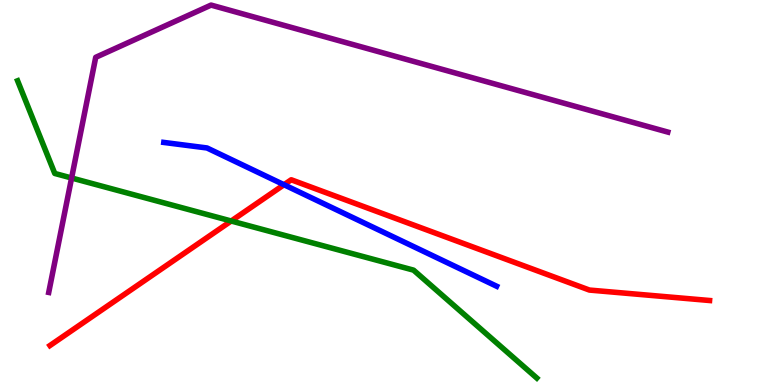[{'lines': ['blue', 'red'], 'intersections': [{'x': 3.66, 'y': 5.2}]}, {'lines': ['green', 'red'], 'intersections': [{'x': 2.98, 'y': 4.26}]}, {'lines': ['purple', 'red'], 'intersections': []}, {'lines': ['blue', 'green'], 'intersections': []}, {'lines': ['blue', 'purple'], 'intersections': []}, {'lines': ['green', 'purple'], 'intersections': [{'x': 0.924, 'y': 5.38}]}]